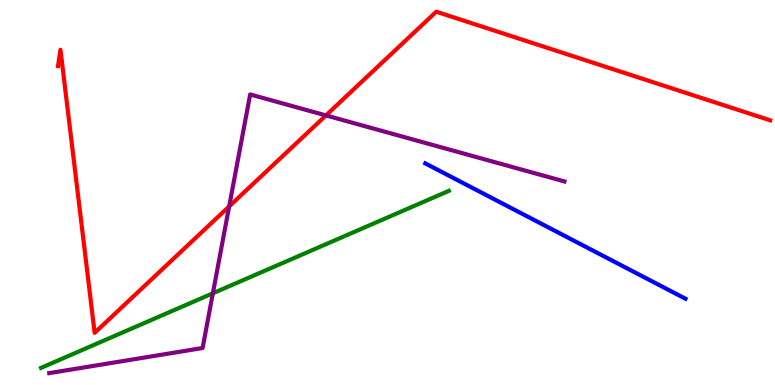[{'lines': ['blue', 'red'], 'intersections': []}, {'lines': ['green', 'red'], 'intersections': []}, {'lines': ['purple', 'red'], 'intersections': [{'x': 2.96, 'y': 4.64}, {'x': 4.21, 'y': 7.0}]}, {'lines': ['blue', 'green'], 'intersections': []}, {'lines': ['blue', 'purple'], 'intersections': []}, {'lines': ['green', 'purple'], 'intersections': [{'x': 2.75, 'y': 2.38}]}]